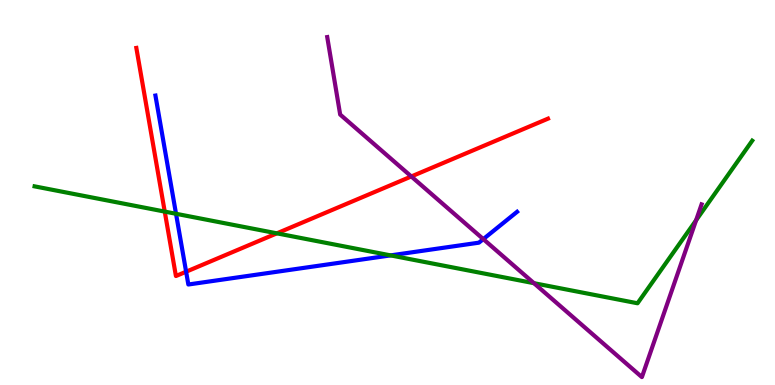[{'lines': ['blue', 'red'], 'intersections': [{'x': 2.4, 'y': 2.94}]}, {'lines': ['green', 'red'], 'intersections': [{'x': 2.13, 'y': 4.5}, {'x': 3.57, 'y': 3.94}]}, {'lines': ['purple', 'red'], 'intersections': [{'x': 5.31, 'y': 5.42}]}, {'lines': ['blue', 'green'], 'intersections': [{'x': 2.27, 'y': 4.45}, {'x': 5.04, 'y': 3.37}]}, {'lines': ['blue', 'purple'], 'intersections': [{'x': 6.24, 'y': 3.79}]}, {'lines': ['green', 'purple'], 'intersections': [{'x': 6.89, 'y': 2.64}, {'x': 8.98, 'y': 4.28}]}]